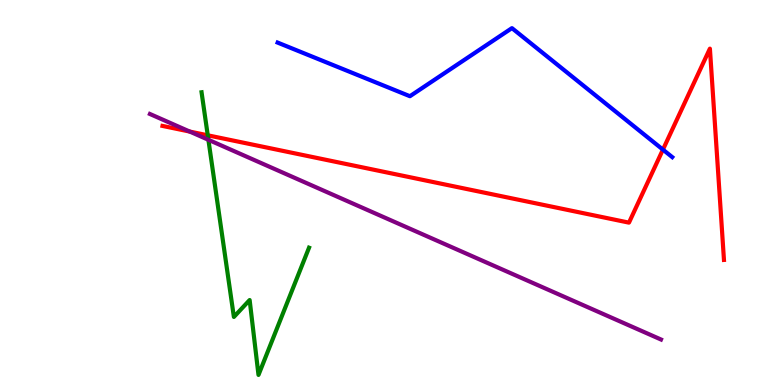[{'lines': ['blue', 'red'], 'intersections': [{'x': 8.55, 'y': 6.11}]}, {'lines': ['green', 'red'], 'intersections': [{'x': 2.68, 'y': 6.49}]}, {'lines': ['purple', 'red'], 'intersections': [{'x': 2.45, 'y': 6.58}]}, {'lines': ['blue', 'green'], 'intersections': []}, {'lines': ['blue', 'purple'], 'intersections': []}, {'lines': ['green', 'purple'], 'intersections': [{'x': 2.69, 'y': 6.37}]}]